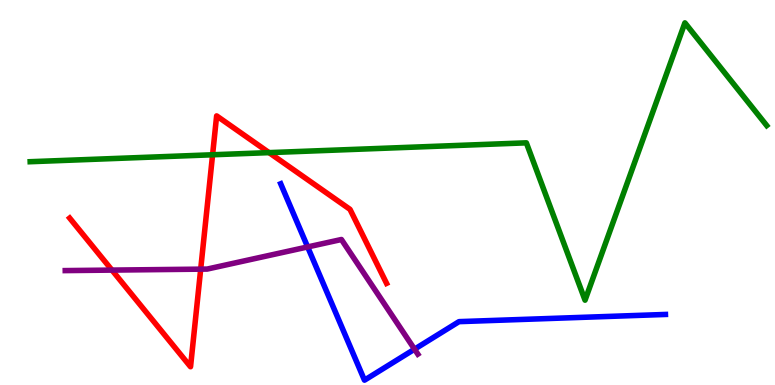[{'lines': ['blue', 'red'], 'intersections': []}, {'lines': ['green', 'red'], 'intersections': [{'x': 2.74, 'y': 5.98}, {'x': 3.47, 'y': 6.04}]}, {'lines': ['purple', 'red'], 'intersections': [{'x': 1.44, 'y': 2.98}, {'x': 2.59, 'y': 3.01}]}, {'lines': ['blue', 'green'], 'intersections': []}, {'lines': ['blue', 'purple'], 'intersections': [{'x': 3.97, 'y': 3.59}, {'x': 5.35, 'y': 0.93}]}, {'lines': ['green', 'purple'], 'intersections': []}]